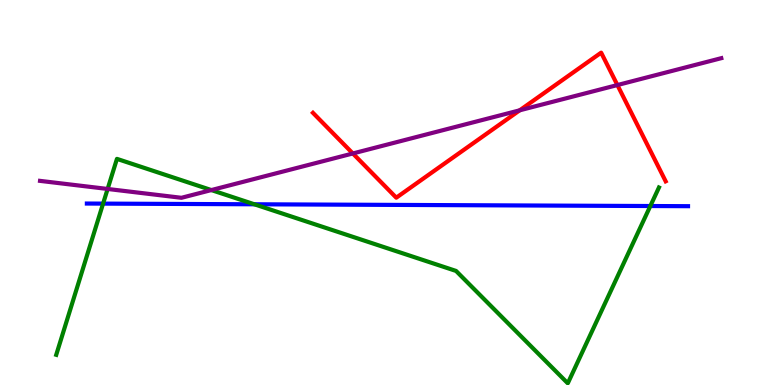[{'lines': ['blue', 'red'], 'intersections': []}, {'lines': ['green', 'red'], 'intersections': []}, {'lines': ['purple', 'red'], 'intersections': [{'x': 4.55, 'y': 6.01}, {'x': 6.71, 'y': 7.13}, {'x': 7.97, 'y': 7.79}]}, {'lines': ['blue', 'green'], 'intersections': [{'x': 1.33, 'y': 4.71}, {'x': 3.28, 'y': 4.69}, {'x': 8.39, 'y': 4.65}]}, {'lines': ['blue', 'purple'], 'intersections': []}, {'lines': ['green', 'purple'], 'intersections': [{'x': 1.39, 'y': 5.09}, {'x': 2.73, 'y': 5.06}]}]